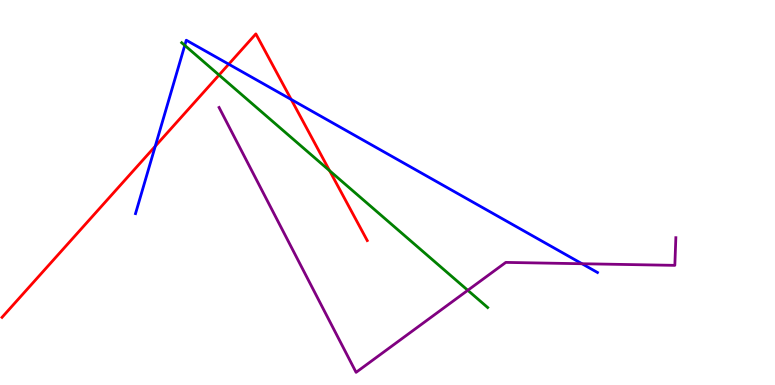[{'lines': ['blue', 'red'], 'intersections': [{'x': 2.0, 'y': 6.2}, {'x': 2.95, 'y': 8.33}, {'x': 3.76, 'y': 7.42}]}, {'lines': ['green', 'red'], 'intersections': [{'x': 2.83, 'y': 8.05}, {'x': 4.25, 'y': 5.57}]}, {'lines': ['purple', 'red'], 'intersections': []}, {'lines': ['blue', 'green'], 'intersections': [{'x': 2.38, 'y': 8.82}]}, {'lines': ['blue', 'purple'], 'intersections': [{'x': 7.51, 'y': 3.15}]}, {'lines': ['green', 'purple'], 'intersections': [{'x': 6.04, 'y': 2.46}]}]